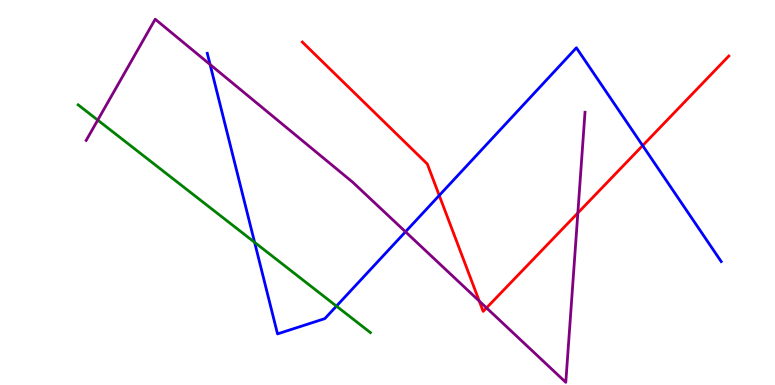[{'lines': ['blue', 'red'], 'intersections': [{'x': 5.67, 'y': 4.92}, {'x': 8.29, 'y': 6.22}]}, {'lines': ['green', 'red'], 'intersections': []}, {'lines': ['purple', 'red'], 'intersections': [{'x': 6.18, 'y': 2.18}, {'x': 6.28, 'y': 2.0}, {'x': 7.46, 'y': 4.47}]}, {'lines': ['blue', 'green'], 'intersections': [{'x': 3.29, 'y': 3.71}, {'x': 4.34, 'y': 2.05}]}, {'lines': ['blue', 'purple'], 'intersections': [{'x': 2.71, 'y': 8.32}, {'x': 5.23, 'y': 3.98}]}, {'lines': ['green', 'purple'], 'intersections': [{'x': 1.26, 'y': 6.88}]}]